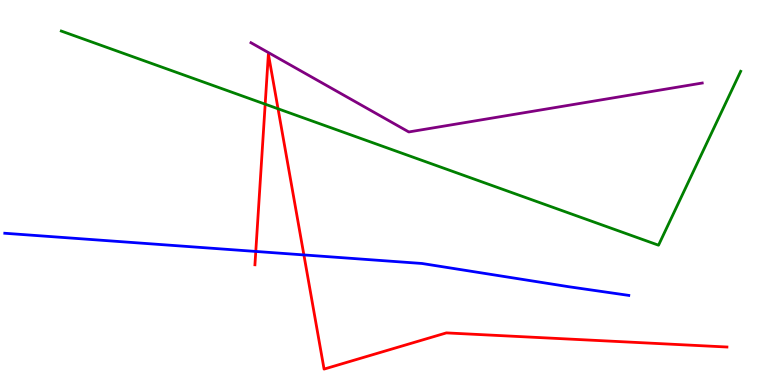[{'lines': ['blue', 'red'], 'intersections': [{'x': 3.3, 'y': 3.47}, {'x': 3.92, 'y': 3.38}]}, {'lines': ['green', 'red'], 'intersections': [{'x': 3.42, 'y': 7.29}, {'x': 3.59, 'y': 7.17}]}, {'lines': ['purple', 'red'], 'intersections': []}, {'lines': ['blue', 'green'], 'intersections': []}, {'lines': ['blue', 'purple'], 'intersections': []}, {'lines': ['green', 'purple'], 'intersections': []}]